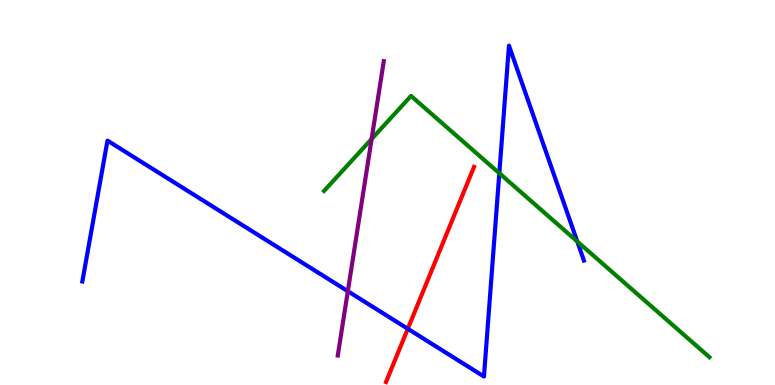[{'lines': ['blue', 'red'], 'intersections': [{'x': 5.26, 'y': 1.46}]}, {'lines': ['green', 'red'], 'intersections': []}, {'lines': ['purple', 'red'], 'intersections': []}, {'lines': ['blue', 'green'], 'intersections': [{'x': 6.44, 'y': 5.5}, {'x': 7.45, 'y': 3.73}]}, {'lines': ['blue', 'purple'], 'intersections': [{'x': 4.49, 'y': 2.44}]}, {'lines': ['green', 'purple'], 'intersections': [{'x': 4.8, 'y': 6.39}]}]